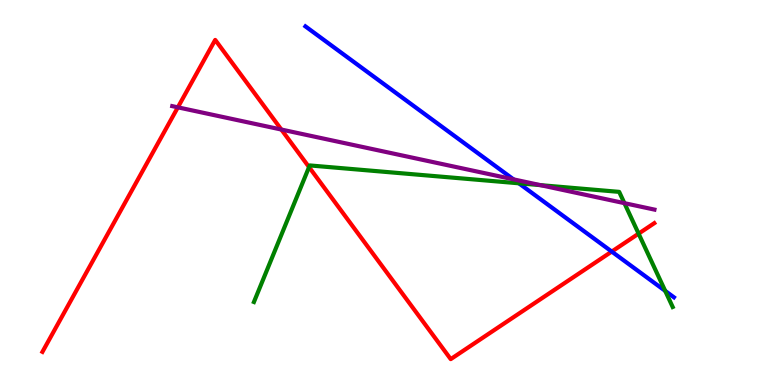[{'lines': ['blue', 'red'], 'intersections': [{'x': 7.89, 'y': 3.47}]}, {'lines': ['green', 'red'], 'intersections': [{'x': 3.99, 'y': 5.66}, {'x': 8.24, 'y': 3.93}]}, {'lines': ['purple', 'red'], 'intersections': [{'x': 2.29, 'y': 7.21}, {'x': 3.63, 'y': 6.64}]}, {'lines': ['blue', 'green'], 'intersections': [{'x': 6.7, 'y': 5.24}, {'x': 8.58, 'y': 2.44}]}, {'lines': ['blue', 'purple'], 'intersections': [{'x': 6.63, 'y': 5.34}]}, {'lines': ['green', 'purple'], 'intersections': [{'x': 6.97, 'y': 5.19}, {'x': 8.06, 'y': 4.72}]}]